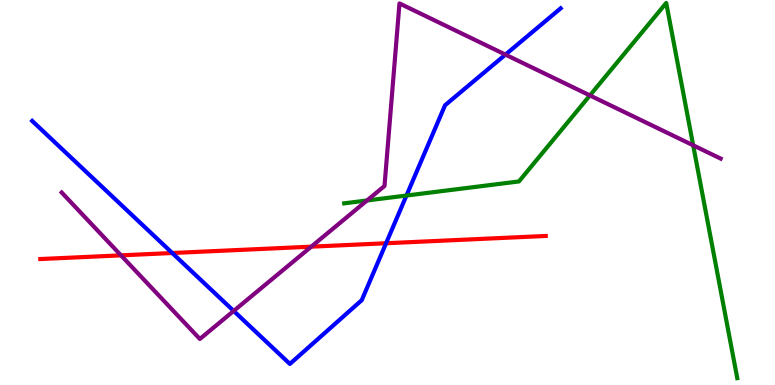[{'lines': ['blue', 'red'], 'intersections': [{'x': 2.22, 'y': 3.43}, {'x': 4.98, 'y': 3.68}]}, {'lines': ['green', 'red'], 'intersections': []}, {'lines': ['purple', 'red'], 'intersections': [{'x': 1.56, 'y': 3.37}, {'x': 4.02, 'y': 3.59}]}, {'lines': ['blue', 'green'], 'intersections': [{'x': 5.24, 'y': 4.92}]}, {'lines': ['blue', 'purple'], 'intersections': [{'x': 3.02, 'y': 1.92}, {'x': 6.52, 'y': 8.58}]}, {'lines': ['green', 'purple'], 'intersections': [{'x': 4.74, 'y': 4.79}, {'x': 7.61, 'y': 7.52}, {'x': 8.94, 'y': 6.23}]}]